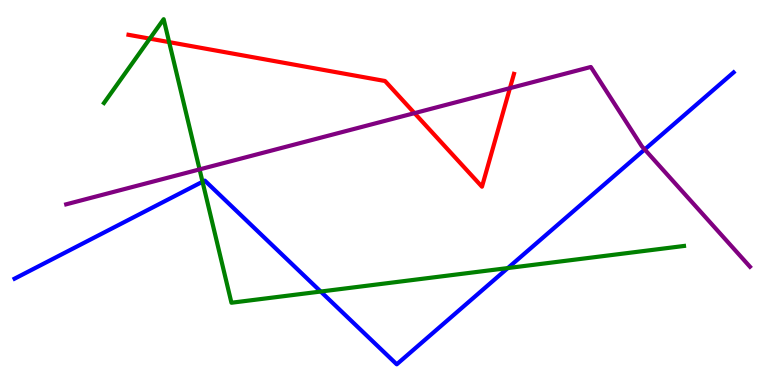[{'lines': ['blue', 'red'], 'intersections': []}, {'lines': ['green', 'red'], 'intersections': [{'x': 1.93, 'y': 9.0}, {'x': 2.18, 'y': 8.91}]}, {'lines': ['purple', 'red'], 'intersections': [{'x': 5.35, 'y': 7.06}, {'x': 6.58, 'y': 7.71}]}, {'lines': ['blue', 'green'], 'intersections': [{'x': 2.61, 'y': 5.28}, {'x': 4.14, 'y': 2.43}, {'x': 6.55, 'y': 3.04}]}, {'lines': ['blue', 'purple'], 'intersections': [{'x': 8.32, 'y': 6.12}]}, {'lines': ['green', 'purple'], 'intersections': [{'x': 2.58, 'y': 5.6}]}]